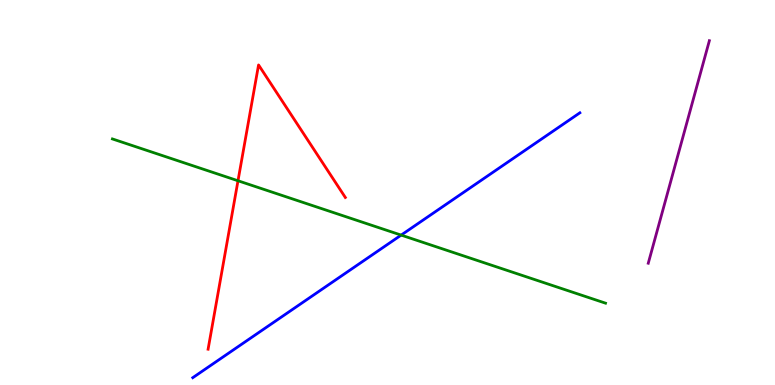[{'lines': ['blue', 'red'], 'intersections': []}, {'lines': ['green', 'red'], 'intersections': [{'x': 3.07, 'y': 5.3}]}, {'lines': ['purple', 'red'], 'intersections': []}, {'lines': ['blue', 'green'], 'intersections': [{'x': 5.18, 'y': 3.89}]}, {'lines': ['blue', 'purple'], 'intersections': []}, {'lines': ['green', 'purple'], 'intersections': []}]